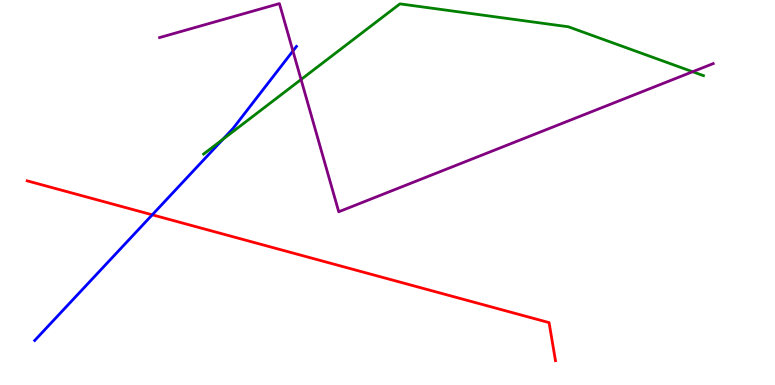[{'lines': ['blue', 'red'], 'intersections': [{'x': 1.96, 'y': 4.42}]}, {'lines': ['green', 'red'], 'intersections': []}, {'lines': ['purple', 'red'], 'intersections': []}, {'lines': ['blue', 'green'], 'intersections': [{'x': 2.88, 'y': 6.38}]}, {'lines': ['blue', 'purple'], 'intersections': [{'x': 3.78, 'y': 8.68}]}, {'lines': ['green', 'purple'], 'intersections': [{'x': 3.88, 'y': 7.93}, {'x': 8.94, 'y': 8.14}]}]